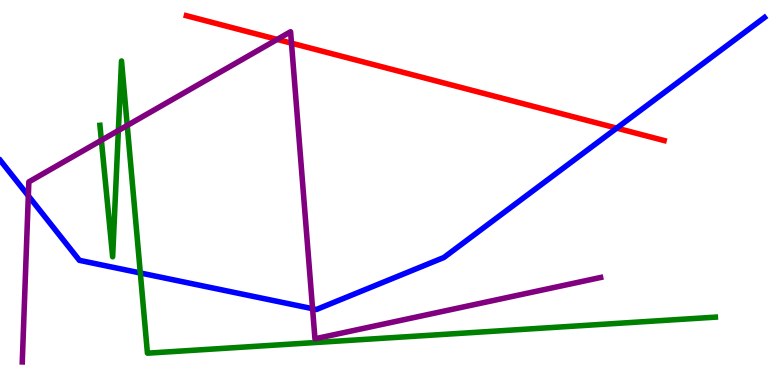[{'lines': ['blue', 'red'], 'intersections': [{'x': 7.96, 'y': 6.67}]}, {'lines': ['green', 'red'], 'intersections': []}, {'lines': ['purple', 'red'], 'intersections': [{'x': 3.58, 'y': 8.98}, {'x': 3.76, 'y': 8.88}]}, {'lines': ['blue', 'green'], 'intersections': [{'x': 1.81, 'y': 2.91}]}, {'lines': ['blue', 'purple'], 'intersections': [{'x': 0.366, 'y': 4.91}, {'x': 4.03, 'y': 1.98}]}, {'lines': ['green', 'purple'], 'intersections': [{'x': 1.31, 'y': 6.36}, {'x': 1.53, 'y': 6.61}, {'x': 1.64, 'y': 6.74}]}]